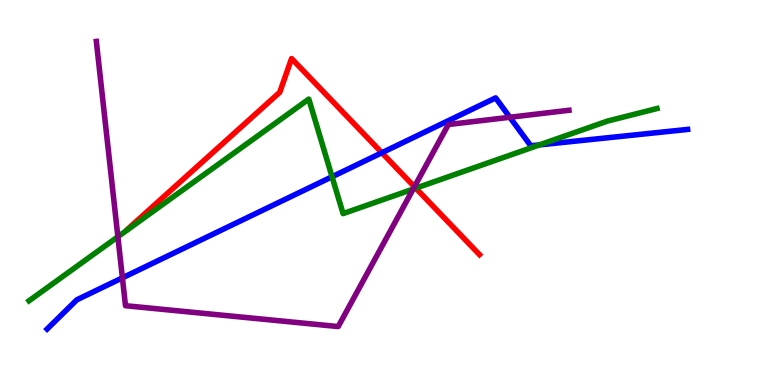[{'lines': ['blue', 'red'], 'intersections': [{'x': 4.93, 'y': 6.03}]}, {'lines': ['green', 'red'], 'intersections': [{'x': 5.37, 'y': 5.11}]}, {'lines': ['purple', 'red'], 'intersections': [{'x': 5.35, 'y': 5.15}]}, {'lines': ['blue', 'green'], 'intersections': [{'x': 4.28, 'y': 5.41}, {'x': 6.96, 'y': 6.24}]}, {'lines': ['blue', 'purple'], 'intersections': [{'x': 1.58, 'y': 2.78}, {'x': 6.58, 'y': 6.95}]}, {'lines': ['green', 'purple'], 'intersections': [{'x': 1.52, 'y': 3.85}, {'x': 5.33, 'y': 5.09}]}]